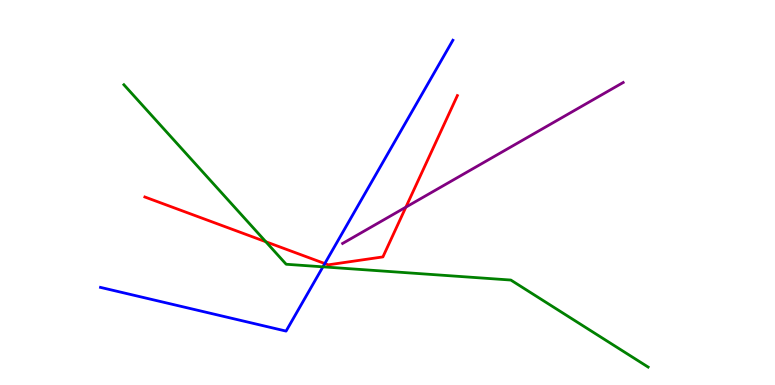[{'lines': ['blue', 'red'], 'intersections': [{'x': 4.19, 'y': 3.15}]}, {'lines': ['green', 'red'], 'intersections': [{'x': 3.43, 'y': 3.72}]}, {'lines': ['purple', 'red'], 'intersections': [{'x': 5.24, 'y': 4.62}]}, {'lines': ['blue', 'green'], 'intersections': [{'x': 4.17, 'y': 3.07}]}, {'lines': ['blue', 'purple'], 'intersections': []}, {'lines': ['green', 'purple'], 'intersections': []}]